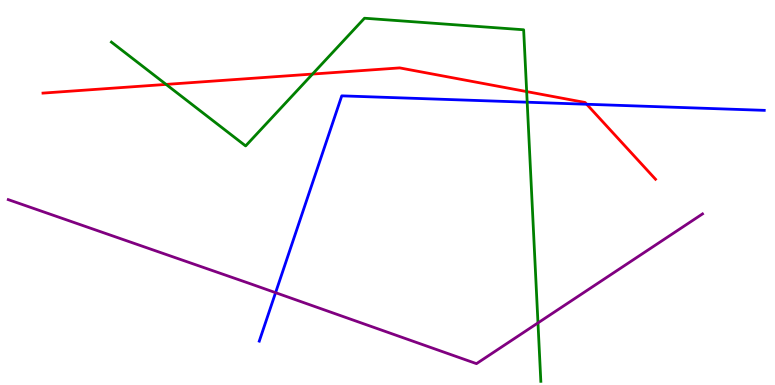[{'lines': ['blue', 'red'], 'intersections': [{'x': 7.57, 'y': 7.29}]}, {'lines': ['green', 'red'], 'intersections': [{'x': 2.14, 'y': 7.81}, {'x': 4.03, 'y': 8.08}, {'x': 6.8, 'y': 7.62}]}, {'lines': ['purple', 'red'], 'intersections': []}, {'lines': ['blue', 'green'], 'intersections': [{'x': 6.8, 'y': 7.35}]}, {'lines': ['blue', 'purple'], 'intersections': [{'x': 3.56, 'y': 2.4}]}, {'lines': ['green', 'purple'], 'intersections': [{'x': 6.94, 'y': 1.61}]}]